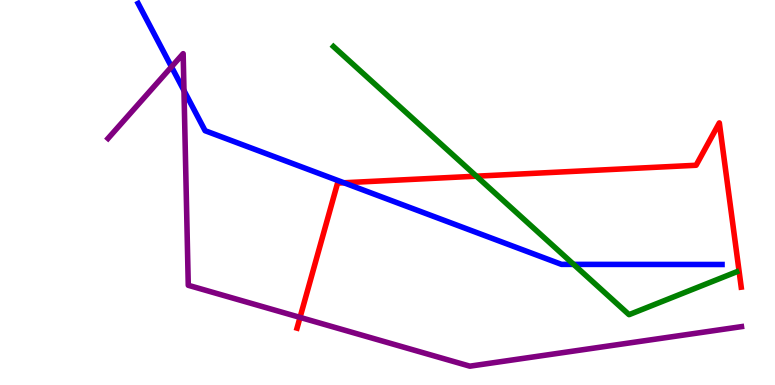[{'lines': ['blue', 'red'], 'intersections': [{'x': 4.44, 'y': 5.25}]}, {'lines': ['green', 'red'], 'intersections': [{'x': 6.15, 'y': 5.42}]}, {'lines': ['purple', 'red'], 'intersections': [{'x': 3.87, 'y': 1.76}]}, {'lines': ['blue', 'green'], 'intersections': [{'x': 7.4, 'y': 3.13}]}, {'lines': ['blue', 'purple'], 'intersections': [{'x': 2.21, 'y': 8.26}, {'x': 2.37, 'y': 7.65}]}, {'lines': ['green', 'purple'], 'intersections': []}]